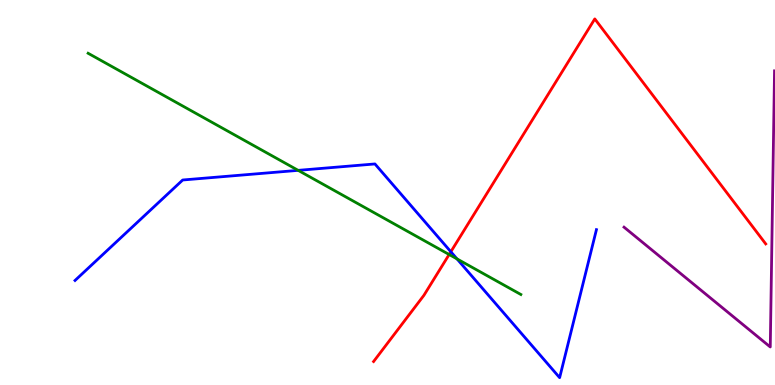[{'lines': ['blue', 'red'], 'intersections': [{'x': 5.82, 'y': 3.46}]}, {'lines': ['green', 'red'], 'intersections': [{'x': 5.8, 'y': 3.39}]}, {'lines': ['purple', 'red'], 'intersections': []}, {'lines': ['blue', 'green'], 'intersections': [{'x': 3.85, 'y': 5.58}, {'x': 5.9, 'y': 3.28}]}, {'lines': ['blue', 'purple'], 'intersections': []}, {'lines': ['green', 'purple'], 'intersections': []}]